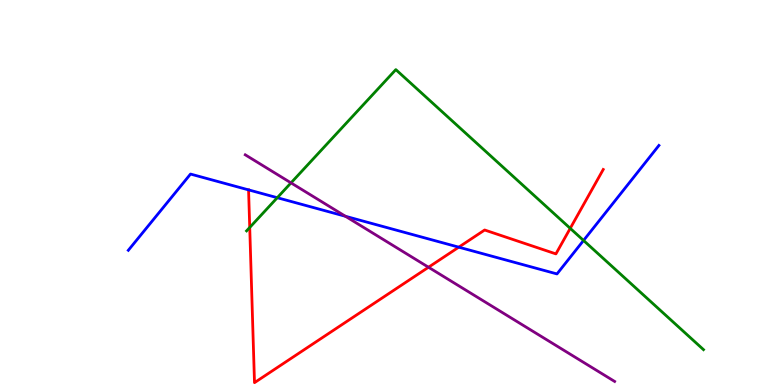[{'lines': ['blue', 'red'], 'intersections': [{'x': 3.21, 'y': 5.07}, {'x': 5.92, 'y': 3.58}]}, {'lines': ['green', 'red'], 'intersections': [{'x': 3.22, 'y': 4.09}, {'x': 7.36, 'y': 4.07}]}, {'lines': ['purple', 'red'], 'intersections': [{'x': 5.53, 'y': 3.06}]}, {'lines': ['blue', 'green'], 'intersections': [{'x': 3.58, 'y': 4.86}, {'x': 7.53, 'y': 3.75}]}, {'lines': ['blue', 'purple'], 'intersections': [{'x': 4.46, 'y': 4.38}]}, {'lines': ['green', 'purple'], 'intersections': [{'x': 3.75, 'y': 5.25}]}]